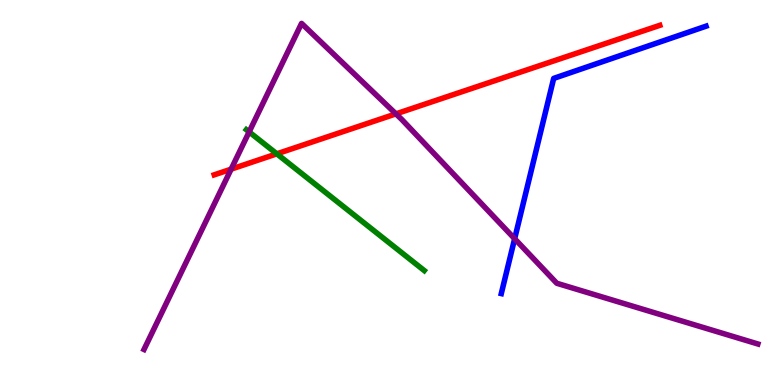[{'lines': ['blue', 'red'], 'intersections': []}, {'lines': ['green', 'red'], 'intersections': [{'x': 3.57, 'y': 6.0}]}, {'lines': ['purple', 'red'], 'intersections': [{'x': 2.98, 'y': 5.61}, {'x': 5.11, 'y': 7.04}]}, {'lines': ['blue', 'green'], 'intersections': []}, {'lines': ['blue', 'purple'], 'intersections': [{'x': 6.64, 'y': 3.8}]}, {'lines': ['green', 'purple'], 'intersections': [{'x': 3.21, 'y': 6.57}]}]